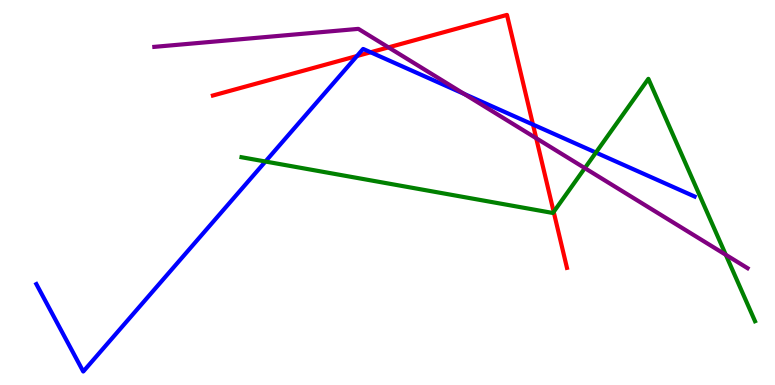[{'lines': ['blue', 'red'], 'intersections': [{'x': 4.61, 'y': 8.54}, {'x': 4.78, 'y': 8.64}, {'x': 6.88, 'y': 6.76}]}, {'lines': ['green', 'red'], 'intersections': [{'x': 7.14, 'y': 4.5}]}, {'lines': ['purple', 'red'], 'intersections': [{'x': 5.01, 'y': 8.77}, {'x': 6.92, 'y': 6.41}]}, {'lines': ['blue', 'green'], 'intersections': [{'x': 3.43, 'y': 5.8}, {'x': 7.69, 'y': 6.04}]}, {'lines': ['blue', 'purple'], 'intersections': [{'x': 5.99, 'y': 7.56}]}, {'lines': ['green', 'purple'], 'intersections': [{'x': 7.55, 'y': 5.63}, {'x': 9.37, 'y': 3.38}]}]